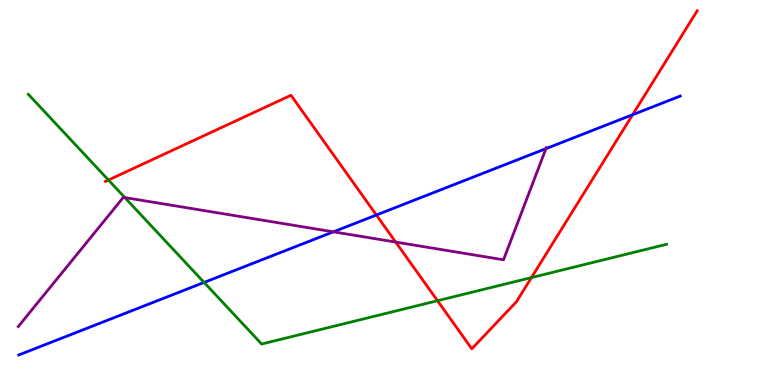[{'lines': ['blue', 'red'], 'intersections': [{'x': 4.86, 'y': 4.42}, {'x': 8.16, 'y': 7.02}]}, {'lines': ['green', 'red'], 'intersections': [{'x': 1.4, 'y': 5.32}, {'x': 5.65, 'y': 2.19}, {'x': 6.86, 'y': 2.79}]}, {'lines': ['purple', 'red'], 'intersections': [{'x': 5.11, 'y': 3.71}]}, {'lines': ['blue', 'green'], 'intersections': [{'x': 2.63, 'y': 2.66}]}, {'lines': ['blue', 'purple'], 'intersections': [{'x': 4.3, 'y': 3.98}, {'x': 7.04, 'y': 6.14}]}, {'lines': ['green', 'purple'], 'intersections': [{'x': 1.61, 'y': 4.87}]}]